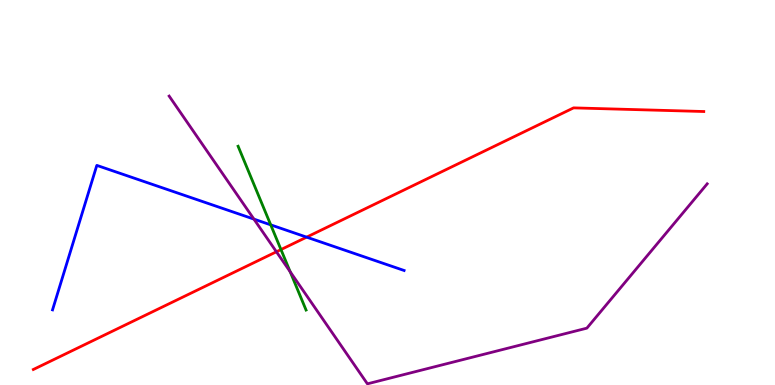[{'lines': ['blue', 'red'], 'intersections': [{'x': 3.96, 'y': 3.84}]}, {'lines': ['green', 'red'], 'intersections': [{'x': 3.63, 'y': 3.52}]}, {'lines': ['purple', 'red'], 'intersections': [{'x': 3.57, 'y': 3.46}]}, {'lines': ['blue', 'green'], 'intersections': [{'x': 3.49, 'y': 4.16}]}, {'lines': ['blue', 'purple'], 'intersections': [{'x': 3.28, 'y': 4.31}]}, {'lines': ['green', 'purple'], 'intersections': [{'x': 3.74, 'y': 2.94}]}]